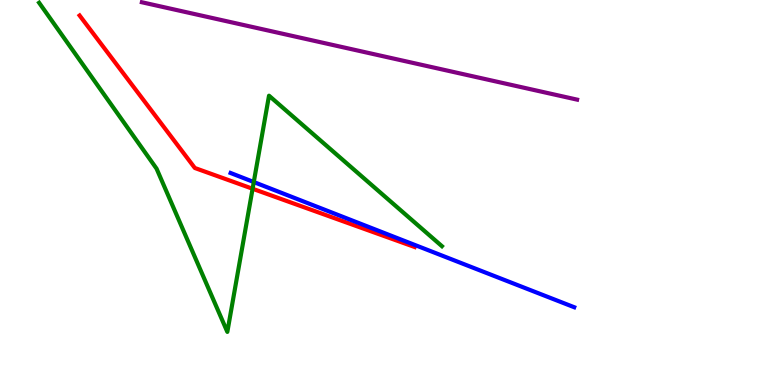[{'lines': ['blue', 'red'], 'intersections': []}, {'lines': ['green', 'red'], 'intersections': [{'x': 3.26, 'y': 5.1}]}, {'lines': ['purple', 'red'], 'intersections': []}, {'lines': ['blue', 'green'], 'intersections': [{'x': 3.27, 'y': 5.27}]}, {'lines': ['blue', 'purple'], 'intersections': []}, {'lines': ['green', 'purple'], 'intersections': []}]